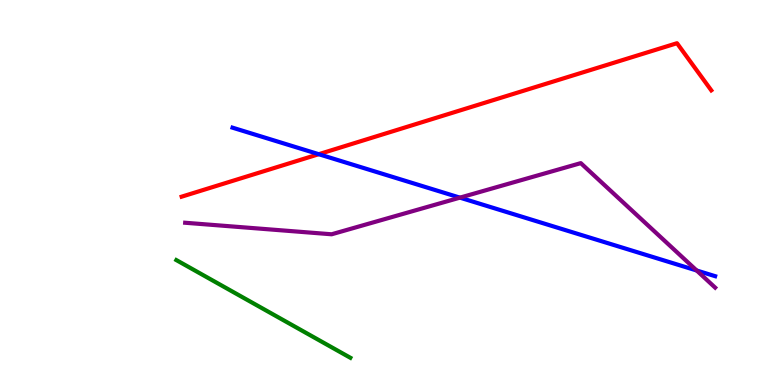[{'lines': ['blue', 'red'], 'intersections': [{'x': 4.11, 'y': 5.99}]}, {'lines': ['green', 'red'], 'intersections': []}, {'lines': ['purple', 'red'], 'intersections': []}, {'lines': ['blue', 'green'], 'intersections': []}, {'lines': ['blue', 'purple'], 'intersections': [{'x': 5.93, 'y': 4.87}, {'x': 8.99, 'y': 2.97}]}, {'lines': ['green', 'purple'], 'intersections': []}]